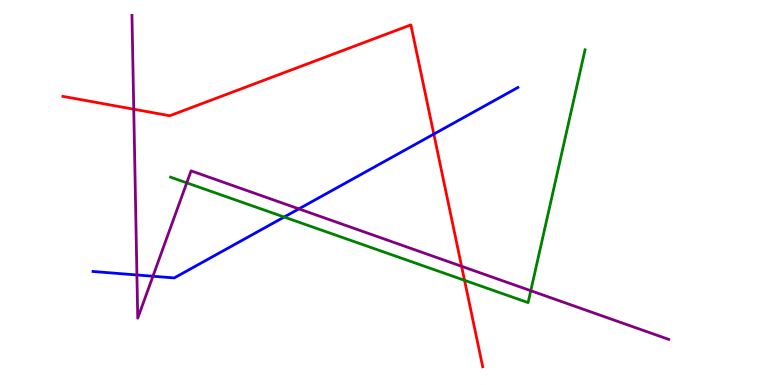[{'lines': ['blue', 'red'], 'intersections': [{'x': 5.6, 'y': 6.52}]}, {'lines': ['green', 'red'], 'intersections': [{'x': 5.99, 'y': 2.72}]}, {'lines': ['purple', 'red'], 'intersections': [{'x': 1.73, 'y': 7.16}, {'x': 5.96, 'y': 3.08}]}, {'lines': ['blue', 'green'], 'intersections': [{'x': 3.67, 'y': 4.36}]}, {'lines': ['blue', 'purple'], 'intersections': [{'x': 1.77, 'y': 2.86}, {'x': 1.97, 'y': 2.83}, {'x': 3.86, 'y': 4.57}]}, {'lines': ['green', 'purple'], 'intersections': [{'x': 2.41, 'y': 5.25}, {'x': 6.85, 'y': 2.45}]}]